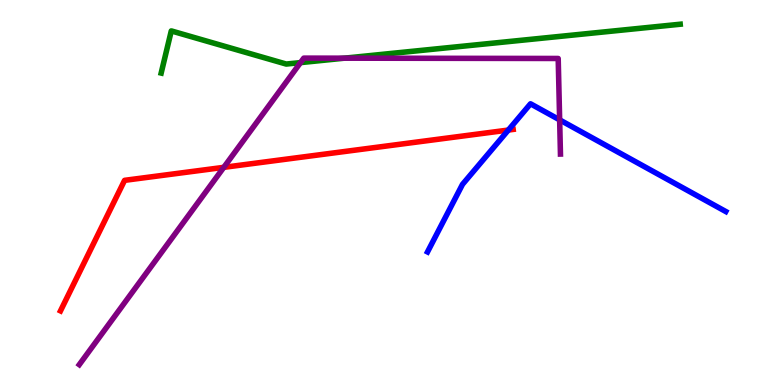[{'lines': ['blue', 'red'], 'intersections': [{'x': 6.56, 'y': 6.62}]}, {'lines': ['green', 'red'], 'intersections': []}, {'lines': ['purple', 'red'], 'intersections': [{'x': 2.89, 'y': 5.65}]}, {'lines': ['blue', 'green'], 'intersections': []}, {'lines': ['blue', 'purple'], 'intersections': [{'x': 7.22, 'y': 6.89}]}, {'lines': ['green', 'purple'], 'intersections': [{'x': 3.88, 'y': 8.37}, {'x': 4.44, 'y': 8.49}]}]